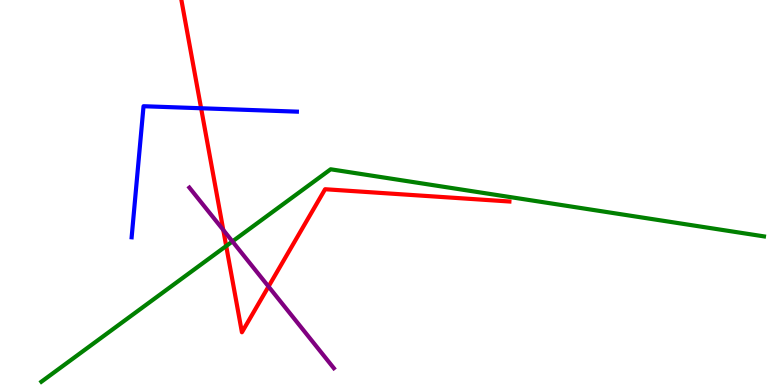[{'lines': ['blue', 'red'], 'intersections': [{'x': 2.59, 'y': 7.19}]}, {'lines': ['green', 'red'], 'intersections': [{'x': 2.92, 'y': 3.61}]}, {'lines': ['purple', 'red'], 'intersections': [{'x': 2.88, 'y': 4.03}, {'x': 3.46, 'y': 2.56}]}, {'lines': ['blue', 'green'], 'intersections': []}, {'lines': ['blue', 'purple'], 'intersections': []}, {'lines': ['green', 'purple'], 'intersections': [{'x': 3.0, 'y': 3.73}]}]